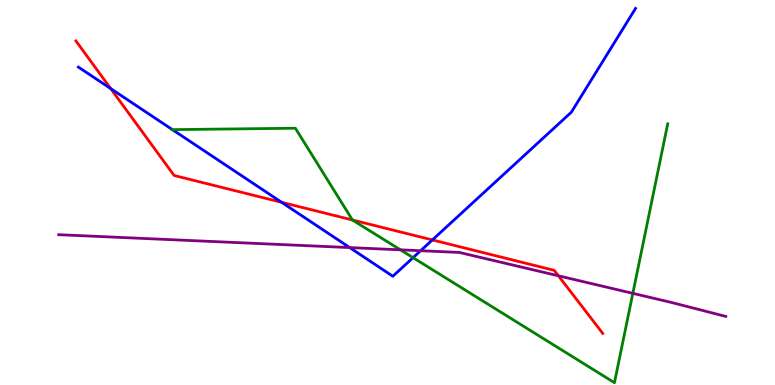[{'lines': ['blue', 'red'], 'intersections': [{'x': 1.43, 'y': 7.7}, {'x': 3.63, 'y': 4.75}, {'x': 5.58, 'y': 3.77}]}, {'lines': ['green', 'red'], 'intersections': [{'x': 4.55, 'y': 4.29}]}, {'lines': ['purple', 'red'], 'intersections': [{'x': 7.21, 'y': 2.84}]}, {'lines': ['blue', 'green'], 'intersections': [{'x': 2.22, 'y': 6.63}, {'x': 5.33, 'y': 3.31}]}, {'lines': ['blue', 'purple'], 'intersections': [{'x': 4.51, 'y': 3.57}, {'x': 5.43, 'y': 3.49}]}, {'lines': ['green', 'purple'], 'intersections': [{'x': 5.17, 'y': 3.51}, {'x': 8.17, 'y': 2.38}]}]